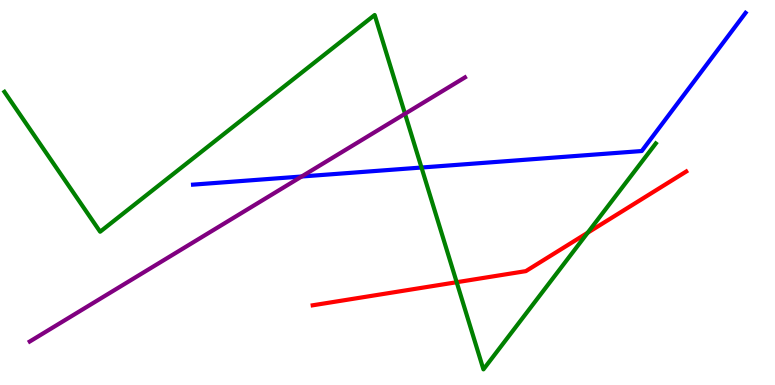[{'lines': ['blue', 'red'], 'intersections': []}, {'lines': ['green', 'red'], 'intersections': [{'x': 5.89, 'y': 2.67}, {'x': 7.58, 'y': 3.96}]}, {'lines': ['purple', 'red'], 'intersections': []}, {'lines': ['blue', 'green'], 'intersections': [{'x': 5.44, 'y': 5.65}]}, {'lines': ['blue', 'purple'], 'intersections': [{'x': 3.89, 'y': 5.42}]}, {'lines': ['green', 'purple'], 'intersections': [{'x': 5.23, 'y': 7.04}]}]